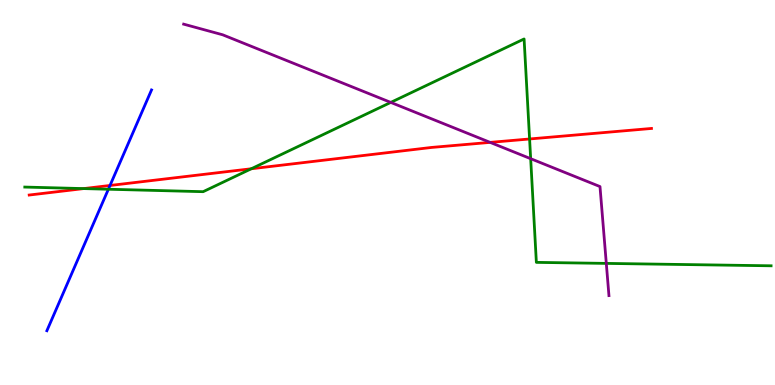[{'lines': ['blue', 'red'], 'intersections': [{'x': 1.42, 'y': 5.18}]}, {'lines': ['green', 'red'], 'intersections': [{'x': 1.08, 'y': 5.1}, {'x': 3.24, 'y': 5.62}, {'x': 6.83, 'y': 6.39}]}, {'lines': ['purple', 'red'], 'intersections': [{'x': 6.32, 'y': 6.3}]}, {'lines': ['blue', 'green'], 'intersections': [{'x': 1.4, 'y': 5.08}]}, {'lines': ['blue', 'purple'], 'intersections': []}, {'lines': ['green', 'purple'], 'intersections': [{'x': 5.04, 'y': 7.34}, {'x': 6.85, 'y': 5.88}, {'x': 7.82, 'y': 3.16}]}]